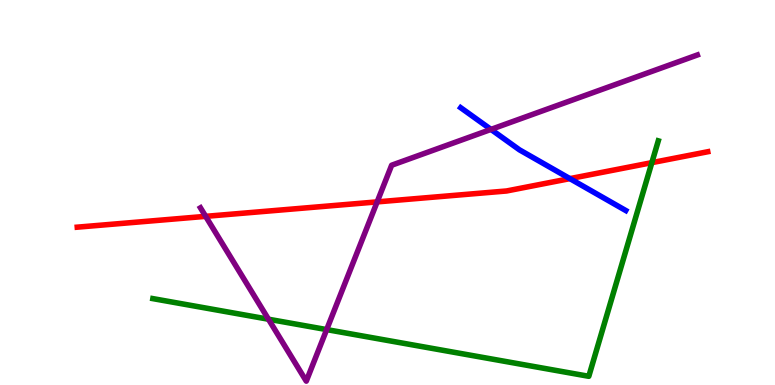[{'lines': ['blue', 'red'], 'intersections': [{'x': 7.35, 'y': 5.36}]}, {'lines': ['green', 'red'], 'intersections': [{'x': 8.41, 'y': 5.78}]}, {'lines': ['purple', 'red'], 'intersections': [{'x': 2.65, 'y': 4.38}, {'x': 4.87, 'y': 4.76}]}, {'lines': ['blue', 'green'], 'intersections': []}, {'lines': ['blue', 'purple'], 'intersections': [{'x': 6.34, 'y': 6.64}]}, {'lines': ['green', 'purple'], 'intersections': [{'x': 3.46, 'y': 1.71}, {'x': 4.22, 'y': 1.44}]}]